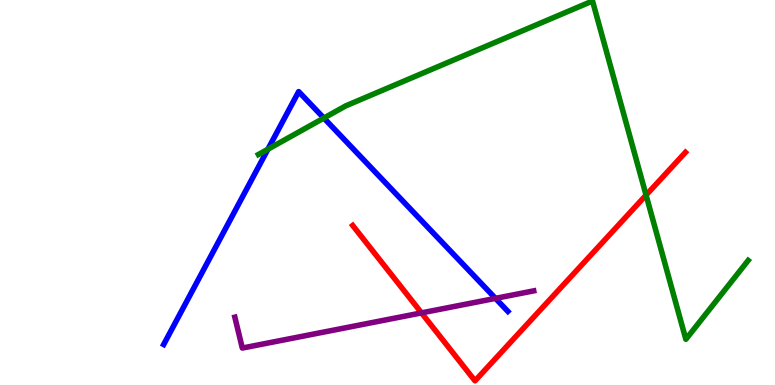[{'lines': ['blue', 'red'], 'intersections': []}, {'lines': ['green', 'red'], 'intersections': [{'x': 8.34, 'y': 4.93}]}, {'lines': ['purple', 'red'], 'intersections': [{'x': 5.44, 'y': 1.87}]}, {'lines': ['blue', 'green'], 'intersections': [{'x': 3.46, 'y': 6.12}, {'x': 4.18, 'y': 6.93}]}, {'lines': ['blue', 'purple'], 'intersections': [{'x': 6.39, 'y': 2.25}]}, {'lines': ['green', 'purple'], 'intersections': []}]